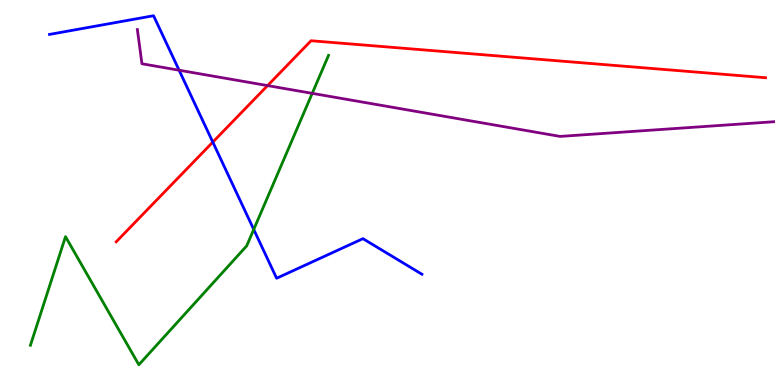[{'lines': ['blue', 'red'], 'intersections': [{'x': 2.75, 'y': 6.31}]}, {'lines': ['green', 'red'], 'intersections': []}, {'lines': ['purple', 'red'], 'intersections': [{'x': 3.45, 'y': 7.78}]}, {'lines': ['blue', 'green'], 'intersections': [{'x': 3.27, 'y': 4.04}]}, {'lines': ['blue', 'purple'], 'intersections': [{'x': 2.31, 'y': 8.18}]}, {'lines': ['green', 'purple'], 'intersections': [{'x': 4.03, 'y': 7.58}]}]